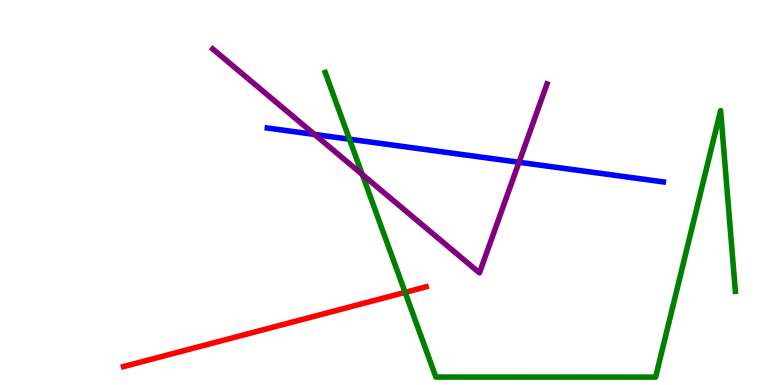[{'lines': ['blue', 'red'], 'intersections': []}, {'lines': ['green', 'red'], 'intersections': [{'x': 5.23, 'y': 2.41}]}, {'lines': ['purple', 'red'], 'intersections': []}, {'lines': ['blue', 'green'], 'intersections': [{'x': 4.51, 'y': 6.38}]}, {'lines': ['blue', 'purple'], 'intersections': [{'x': 4.06, 'y': 6.51}, {'x': 6.7, 'y': 5.79}]}, {'lines': ['green', 'purple'], 'intersections': [{'x': 4.67, 'y': 5.47}]}]